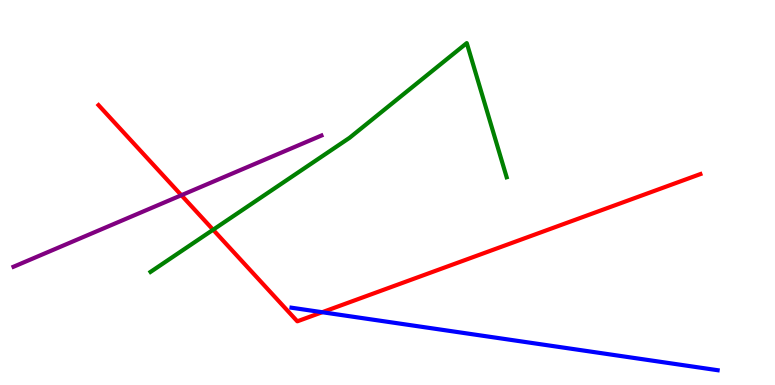[{'lines': ['blue', 'red'], 'intersections': [{'x': 4.16, 'y': 1.89}]}, {'lines': ['green', 'red'], 'intersections': [{'x': 2.75, 'y': 4.03}]}, {'lines': ['purple', 'red'], 'intersections': [{'x': 2.34, 'y': 4.93}]}, {'lines': ['blue', 'green'], 'intersections': []}, {'lines': ['blue', 'purple'], 'intersections': []}, {'lines': ['green', 'purple'], 'intersections': []}]